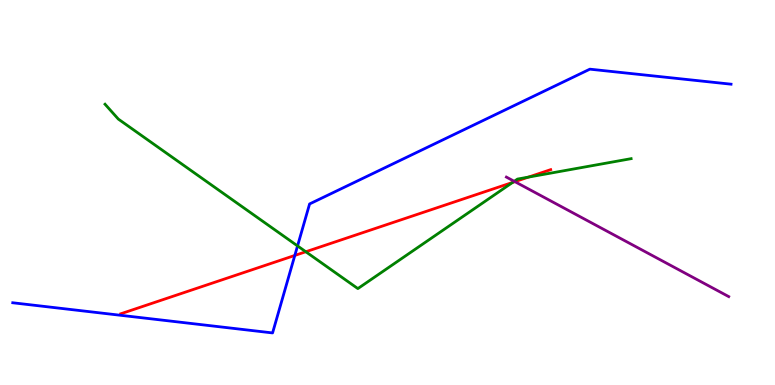[{'lines': ['blue', 'red'], 'intersections': [{'x': 3.8, 'y': 3.37}]}, {'lines': ['green', 'red'], 'intersections': [{'x': 3.95, 'y': 3.46}, {'x': 6.61, 'y': 5.26}, {'x': 6.82, 'y': 5.4}]}, {'lines': ['purple', 'red'], 'intersections': [{'x': 6.64, 'y': 5.28}]}, {'lines': ['blue', 'green'], 'intersections': [{'x': 3.84, 'y': 3.61}]}, {'lines': ['blue', 'purple'], 'intersections': []}, {'lines': ['green', 'purple'], 'intersections': [{'x': 6.64, 'y': 5.29}]}]